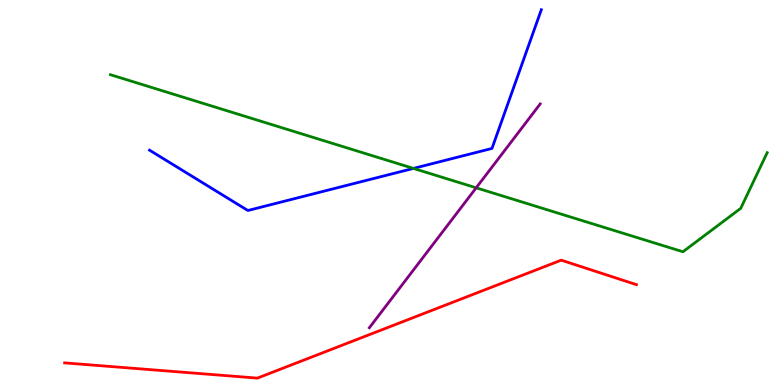[{'lines': ['blue', 'red'], 'intersections': []}, {'lines': ['green', 'red'], 'intersections': []}, {'lines': ['purple', 'red'], 'intersections': []}, {'lines': ['blue', 'green'], 'intersections': [{'x': 5.33, 'y': 5.63}]}, {'lines': ['blue', 'purple'], 'intersections': []}, {'lines': ['green', 'purple'], 'intersections': [{'x': 6.14, 'y': 5.12}]}]